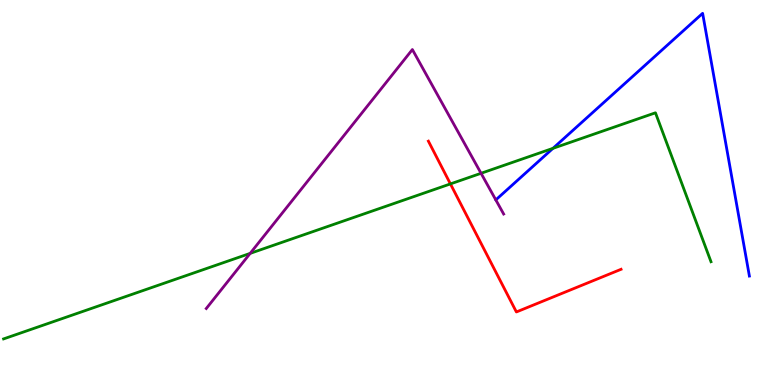[{'lines': ['blue', 'red'], 'intersections': []}, {'lines': ['green', 'red'], 'intersections': [{'x': 5.81, 'y': 5.22}]}, {'lines': ['purple', 'red'], 'intersections': []}, {'lines': ['blue', 'green'], 'intersections': [{'x': 7.14, 'y': 6.15}]}, {'lines': ['blue', 'purple'], 'intersections': []}, {'lines': ['green', 'purple'], 'intersections': [{'x': 3.23, 'y': 3.42}, {'x': 6.21, 'y': 5.5}]}]